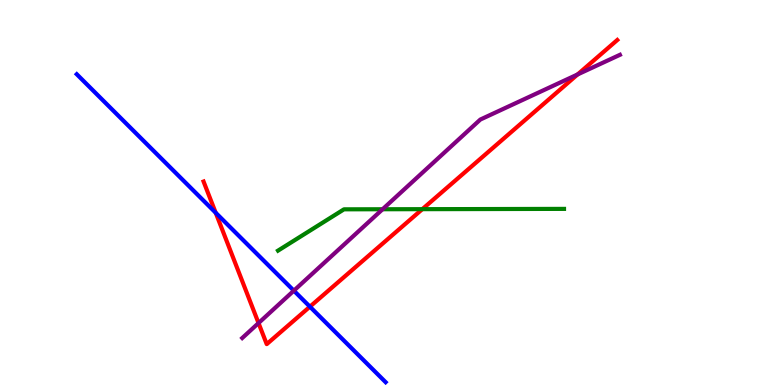[{'lines': ['blue', 'red'], 'intersections': [{'x': 2.78, 'y': 4.47}, {'x': 4.0, 'y': 2.03}]}, {'lines': ['green', 'red'], 'intersections': [{'x': 5.45, 'y': 4.57}]}, {'lines': ['purple', 'red'], 'intersections': [{'x': 3.34, 'y': 1.61}, {'x': 7.45, 'y': 8.07}]}, {'lines': ['blue', 'green'], 'intersections': []}, {'lines': ['blue', 'purple'], 'intersections': [{'x': 3.79, 'y': 2.45}]}, {'lines': ['green', 'purple'], 'intersections': [{'x': 4.94, 'y': 4.56}]}]